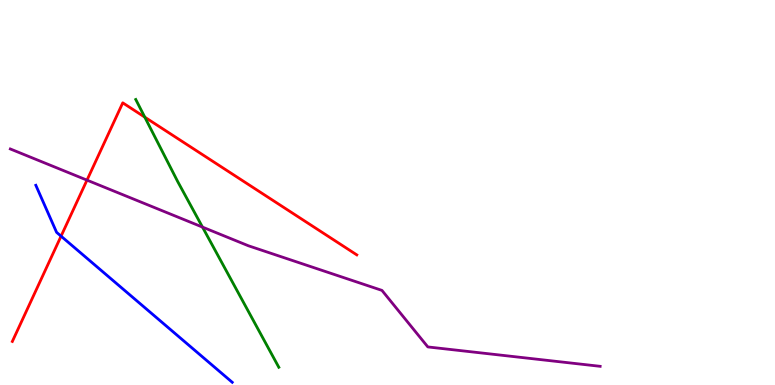[{'lines': ['blue', 'red'], 'intersections': [{'x': 0.788, 'y': 3.87}]}, {'lines': ['green', 'red'], 'intersections': [{'x': 1.87, 'y': 6.96}]}, {'lines': ['purple', 'red'], 'intersections': [{'x': 1.12, 'y': 5.32}]}, {'lines': ['blue', 'green'], 'intersections': []}, {'lines': ['blue', 'purple'], 'intersections': []}, {'lines': ['green', 'purple'], 'intersections': [{'x': 2.61, 'y': 4.1}]}]